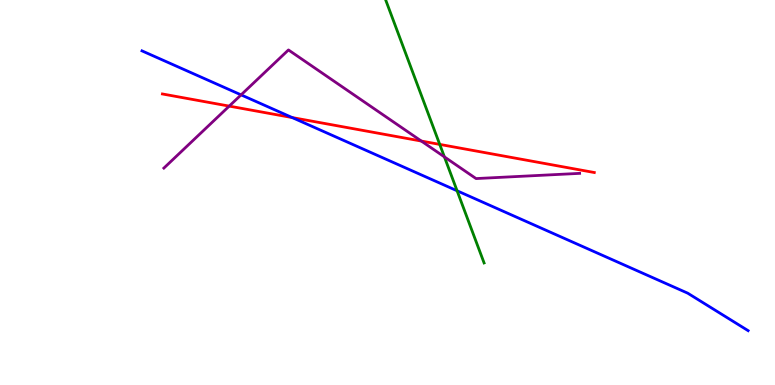[{'lines': ['blue', 'red'], 'intersections': [{'x': 3.77, 'y': 6.95}]}, {'lines': ['green', 'red'], 'intersections': [{'x': 5.67, 'y': 6.25}]}, {'lines': ['purple', 'red'], 'intersections': [{'x': 2.96, 'y': 7.24}, {'x': 5.44, 'y': 6.34}]}, {'lines': ['blue', 'green'], 'intersections': [{'x': 5.9, 'y': 5.04}]}, {'lines': ['blue', 'purple'], 'intersections': [{'x': 3.11, 'y': 7.54}]}, {'lines': ['green', 'purple'], 'intersections': [{'x': 5.73, 'y': 5.93}]}]